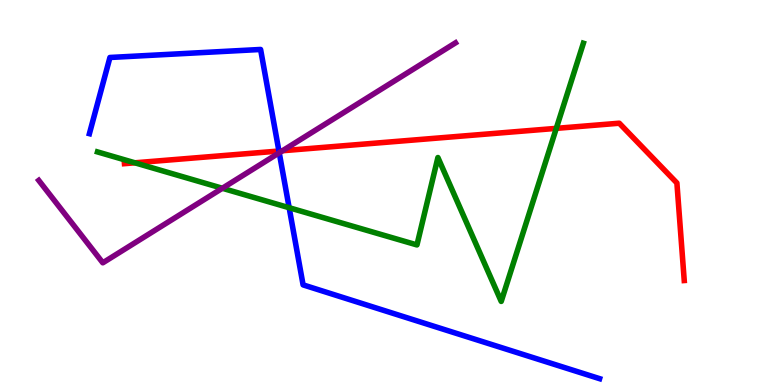[{'lines': ['blue', 'red'], 'intersections': [{'x': 3.6, 'y': 6.08}]}, {'lines': ['green', 'red'], 'intersections': [{'x': 1.74, 'y': 5.77}, {'x': 7.18, 'y': 6.67}]}, {'lines': ['purple', 'red'], 'intersections': [{'x': 3.65, 'y': 6.08}]}, {'lines': ['blue', 'green'], 'intersections': [{'x': 3.73, 'y': 4.6}]}, {'lines': ['blue', 'purple'], 'intersections': [{'x': 3.6, 'y': 6.03}]}, {'lines': ['green', 'purple'], 'intersections': [{'x': 2.87, 'y': 5.11}]}]